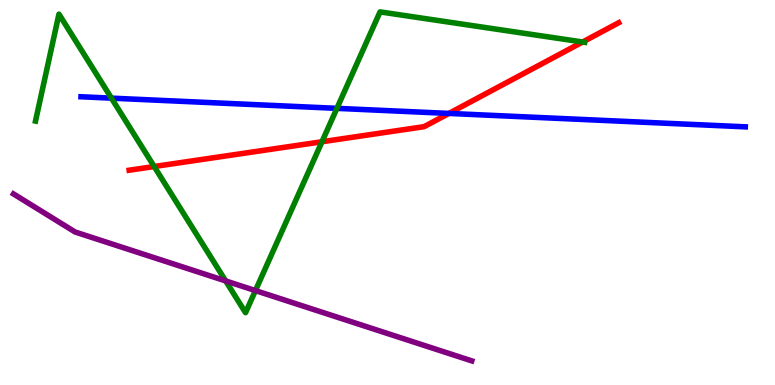[{'lines': ['blue', 'red'], 'intersections': [{'x': 5.79, 'y': 7.05}]}, {'lines': ['green', 'red'], 'intersections': [{'x': 1.99, 'y': 5.67}, {'x': 4.15, 'y': 6.32}, {'x': 7.52, 'y': 8.91}]}, {'lines': ['purple', 'red'], 'intersections': []}, {'lines': ['blue', 'green'], 'intersections': [{'x': 1.44, 'y': 7.45}, {'x': 4.35, 'y': 7.19}]}, {'lines': ['blue', 'purple'], 'intersections': []}, {'lines': ['green', 'purple'], 'intersections': [{'x': 2.91, 'y': 2.7}, {'x': 3.3, 'y': 2.45}]}]